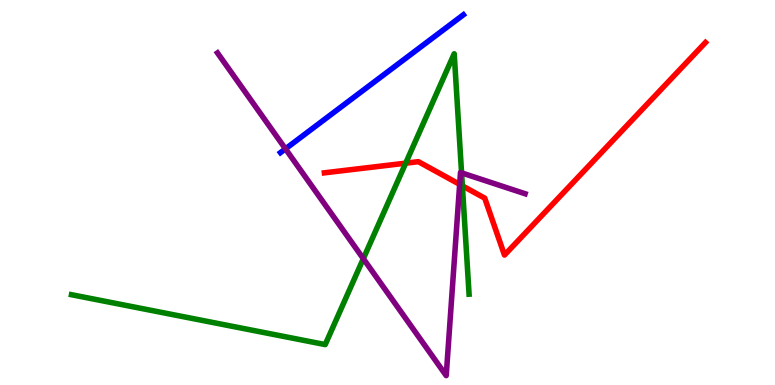[{'lines': ['blue', 'red'], 'intersections': []}, {'lines': ['green', 'red'], 'intersections': [{'x': 5.23, 'y': 5.76}, {'x': 5.97, 'y': 5.17}]}, {'lines': ['purple', 'red'], 'intersections': [{'x': 5.93, 'y': 5.21}]}, {'lines': ['blue', 'green'], 'intersections': []}, {'lines': ['blue', 'purple'], 'intersections': [{'x': 3.68, 'y': 6.13}]}, {'lines': ['green', 'purple'], 'intersections': [{'x': 4.69, 'y': 3.28}, {'x': 5.96, 'y': 5.51}]}]